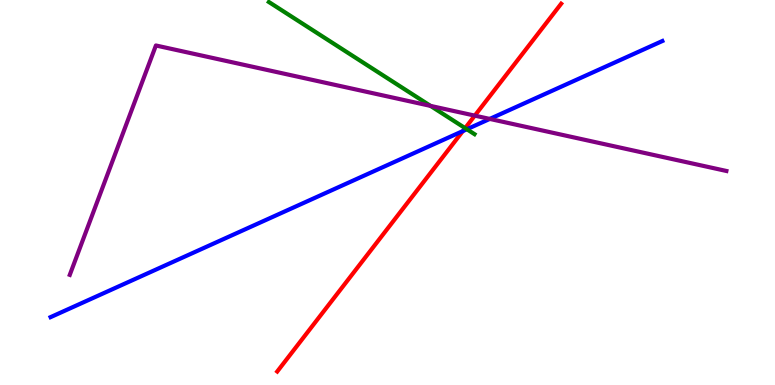[{'lines': ['blue', 'red'], 'intersections': [{'x': 5.97, 'y': 6.6}]}, {'lines': ['green', 'red'], 'intersections': [{'x': 6.0, 'y': 6.67}]}, {'lines': ['purple', 'red'], 'intersections': [{'x': 6.13, 'y': 7.0}]}, {'lines': ['blue', 'green'], 'intersections': [{'x': 6.02, 'y': 6.64}]}, {'lines': ['blue', 'purple'], 'intersections': [{'x': 6.32, 'y': 6.91}]}, {'lines': ['green', 'purple'], 'intersections': [{'x': 5.56, 'y': 7.25}]}]